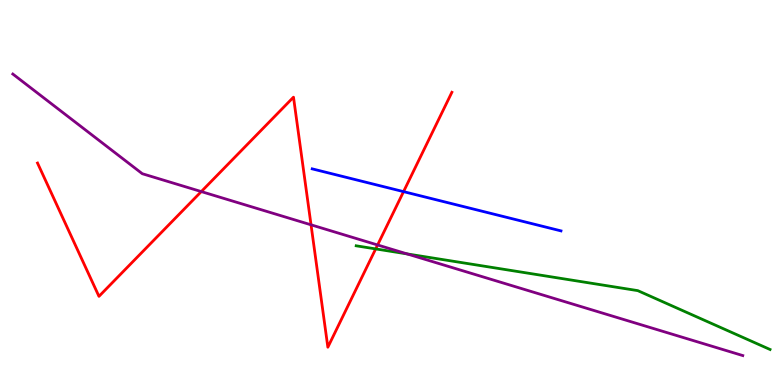[{'lines': ['blue', 'red'], 'intersections': [{'x': 5.21, 'y': 5.02}]}, {'lines': ['green', 'red'], 'intersections': [{'x': 4.85, 'y': 3.53}]}, {'lines': ['purple', 'red'], 'intersections': [{'x': 2.6, 'y': 5.02}, {'x': 4.01, 'y': 4.16}, {'x': 4.87, 'y': 3.64}]}, {'lines': ['blue', 'green'], 'intersections': []}, {'lines': ['blue', 'purple'], 'intersections': []}, {'lines': ['green', 'purple'], 'intersections': [{'x': 5.25, 'y': 3.4}]}]